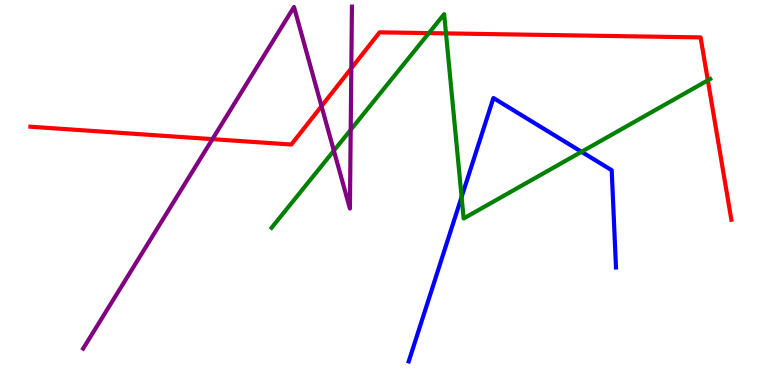[{'lines': ['blue', 'red'], 'intersections': []}, {'lines': ['green', 'red'], 'intersections': [{'x': 5.53, 'y': 9.14}, {'x': 5.75, 'y': 9.13}, {'x': 9.13, 'y': 7.91}]}, {'lines': ['purple', 'red'], 'intersections': [{'x': 2.74, 'y': 6.39}, {'x': 4.15, 'y': 7.24}, {'x': 4.53, 'y': 8.23}]}, {'lines': ['blue', 'green'], 'intersections': [{'x': 5.96, 'y': 4.88}, {'x': 7.5, 'y': 6.06}]}, {'lines': ['blue', 'purple'], 'intersections': []}, {'lines': ['green', 'purple'], 'intersections': [{'x': 4.31, 'y': 6.09}, {'x': 4.53, 'y': 6.63}]}]